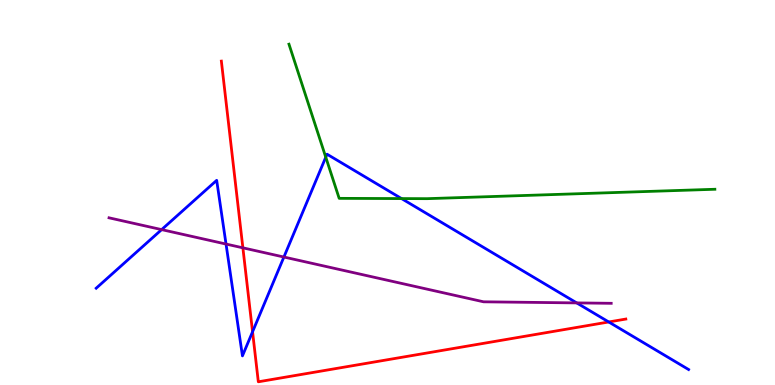[{'lines': ['blue', 'red'], 'intersections': [{'x': 3.26, 'y': 1.38}, {'x': 7.85, 'y': 1.64}]}, {'lines': ['green', 'red'], 'intersections': []}, {'lines': ['purple', 'red'], 'intersections': [{'x': 3.13, 'y': 3.56}]}, {'lines': ['blue', 'green'], 'intersections': [{'x': 4.2, 'y': 5.92}, {'x': 5.18, 'y': 4.84}]}, {'lines': ['blue', 'purple'], 'intersections': [{'x': 2.09, 'y': 4.04}, {'x': 2.92, 'y': 3.66}, {'x': 3.66, 'y': 3.32}, {'x': 7.44, 'y': 2.13}]}, {'lines': ['green', 'purple'], 'intersections': []}]